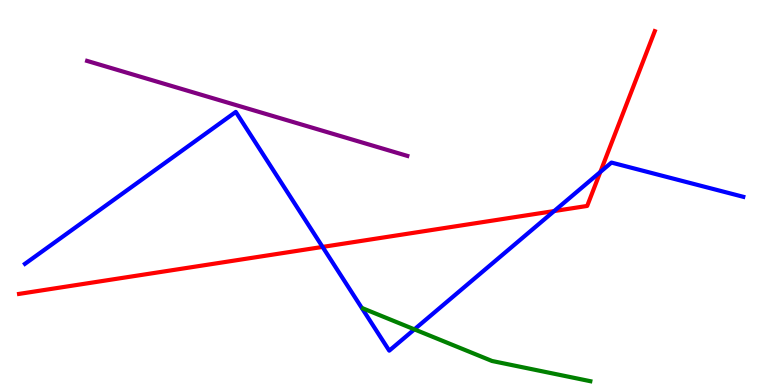[{'lines': ['blue', 'red'], 'intersections': [{'x': 4.16, 'y': 3.59}, {'x': 7.15, 'y': 4.52}, {'x': 7.75, 'y': 5.53}]}, {'lines': ['green', 'red'], 'intersections': []}, {'lines': ['purple', 'red'], 'intersections': []}, {'lines': ['blue', 'green'], 'intersections': [{'x': 5.35, 'y': 1.45}]}, {'lines': ['blue', 'purple'], 'intersections': []}, {'lines': ['green', 'purple'], 'intersections': []}]